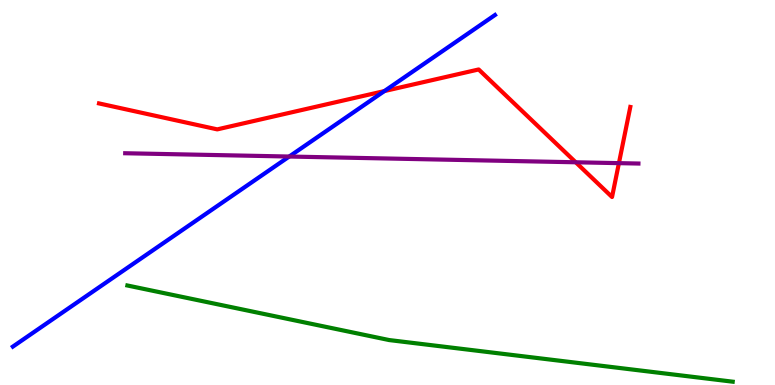[{'lines': ['blue', 'red'], 'intersections': [{'x': 4.96, 'y': 7.63}]}, {'lines': ['green', 'red'], 'intersections': []}, {'lines': ['purple', 'red'], 'intersections': [{'x': 7.43, 'y': 5.78}, {'x': 7.99, 'y': 5.76}]}, {'lines': ['blue', 'green'], 'intersections': []}, {'lines': ['blue', 'purple'], 'intersections': [{'x': 3.73, 'y': 5.93}]}, {'lines': ['green', 'purple'], 'intersections': []}]